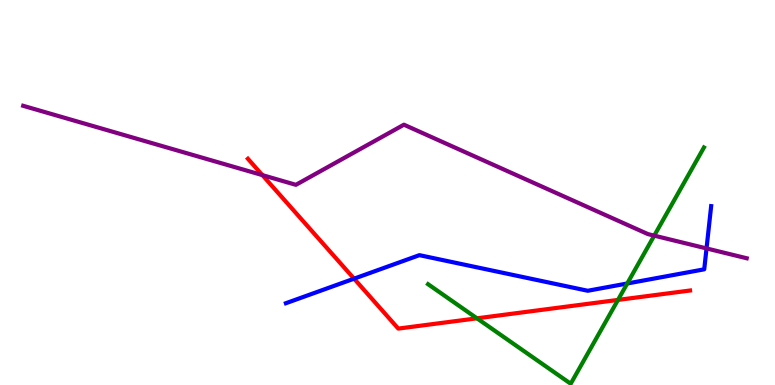[{'lines': ['blue', 'red'], 'intersections': [{'x': 4.57, 'y': 2.76}]}, {'lines': ['green', 'red'], 'intersections': [{'x': 6.15, 'y': 1.73}, {'x': 7.97, 'y': 2.21}]}, {'lines': ['purple', 'red'], 'intersections': [{'x': 3.39, 'y': 5.45}]}, {'lines': ['blue', 'green'], 'intersections': [{'x': 8.09, 'y': 2.64}]}, {'lines': ['blue', 'purple'], 'intersections': [{'x': 9.12, 'y': 3.55}]}, {'lines': ['green', 'purple'], 'intersections': [{'x': 8.44, 'y': 3.88}]}]